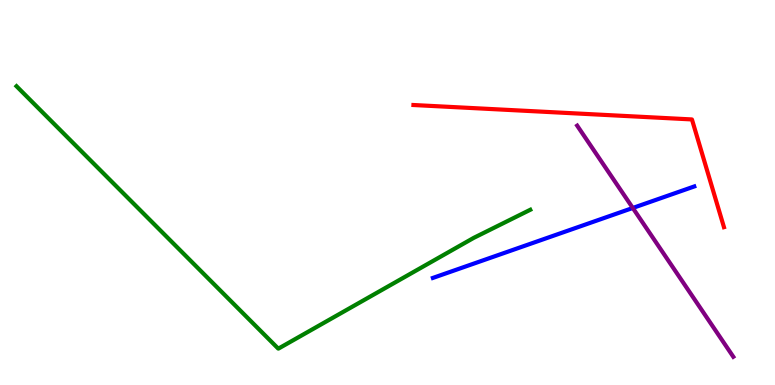[{'lines': ['blue', 'red'], 'intersections': []}, {'lines': ['green', 'red'], 'intersections': []}, {'lines': ['purple', 'red'], 'intersections': []}, {'lines': ['blue', 'green'], 'intersections': []}, {'lines': ['blue', 'purple'], 'intersections': [{'x': 8.17, 'y': 4.6}]}, {'lines': ['green', 'purple'], 'intersections': []}]